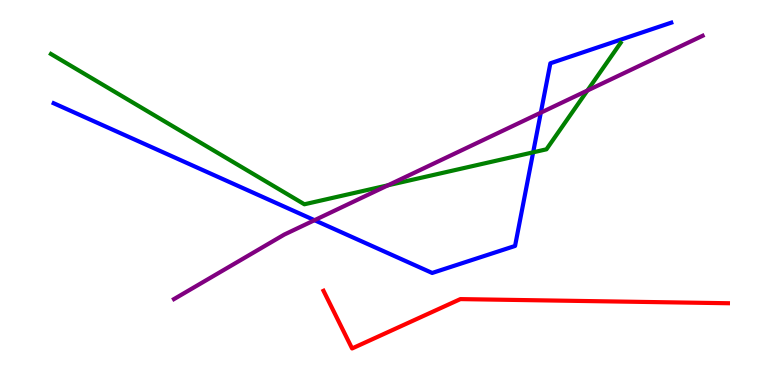[{'lines': ['blue', 'red'], 'intersections': []}, {'lines': ['green', 'red'], 'intersections': []}, {'lines': ['purple', 'red'], 'intersections': []}, {'lines': ['blue', 'green'], 'intersections': [{'x': 6.88, 'y': 6.04}]}, {'lines': ['blue', 'purple'], 'intersections': [{'x': 4.06, 'y': 4.28}, {'x': 6.98, 'y': 7.07}]}, {'lines': ['green', 'purple'], 'intersections': [{'x': 5.01, 'y': 5.19}, {'x': 7.58, 'y': 7.65}]}]